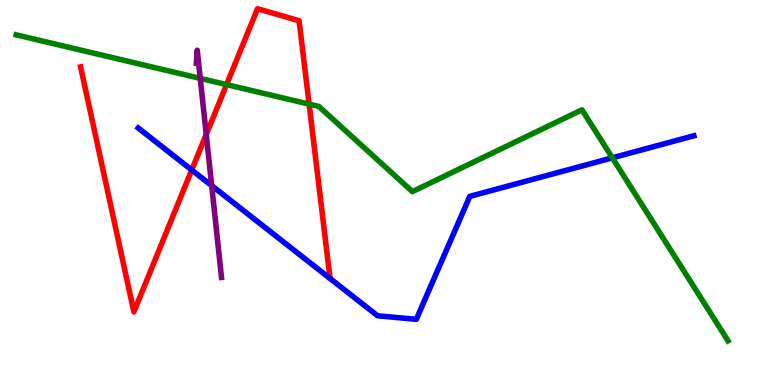[{'lines': ['blue', 'red'], 'intersections': [{'x': 2.47, 'y': 5.58}]}, {'lines': ['green', 'red'], 'intersections': [{'x': 2.92, 'y': 7.8}, {'x': 3.99, 'y': 7.3}]}, {'lines': ['purple', 'red'], 'intersections': [{'x': 2.66, 'y': 6.51}]}, {'lines': ['blue', 'green'], 'intersections': [{'x': 7.9, 'y': 5.9}]}, {'lines': ['blue', 'purple'], 'intersections': [{'x': 2.73, 'y': 5.18}]}, {'lines': ['green', 'purple'], 'intersections': [{'x': 2.58, 'y': 7.96}]}]